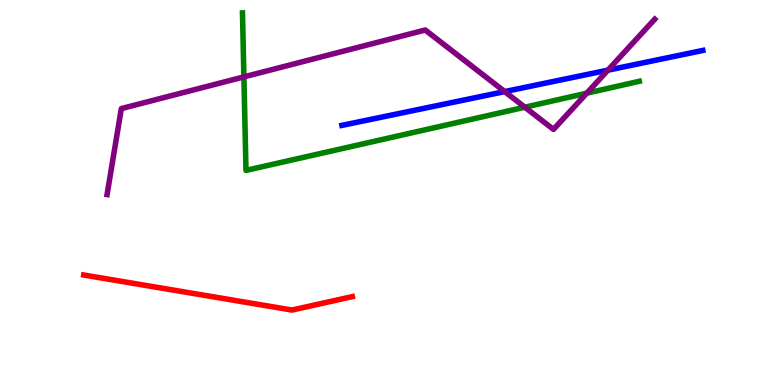[{'lines': ['blue', 'red'], 'intersections': []}, {'lines': ['green', 'red'], 'intersections': []}, {'lines': ['purple', 'red'], 'intersections': []}, {'lines': ['blue', 'green'], 'intersections': []}, {'lines': ['blue', 'purple'], 'intersections': [{'x': 6.51, 'y': 7.62}, {'x': 7.84, 'y': 8.18}]}, {'lines': ['green', 'purple'], 'intersections': [{'x': 3.15, 'y': 8.0}, {'x': 6.77, 'y': 7.22}, {'x': 7.57, 'y': 7.58}]}]